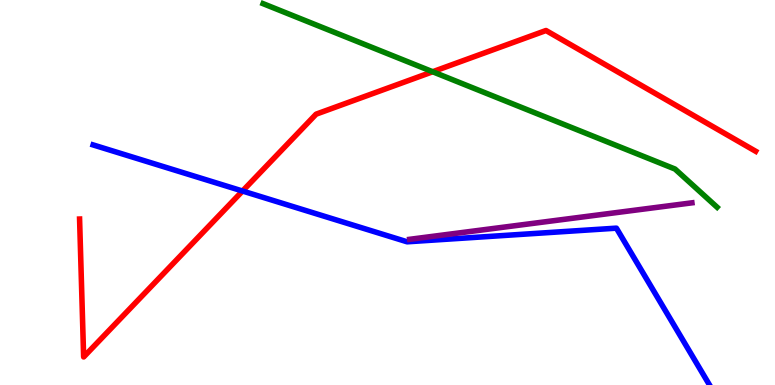[{'lines': ['blue', 'red'], 'intersections': [{'x': 3.13, 'y': 5.04}]}, {'lines': ['green', 'red'], 'intersections': [{'x': 5.58, 'y': 8.14}]}, {'lines': ['purple', 'red'], 'intersections': []}, {'lines': ['blue', 'green'], 'intersections': []}, {'lines': ['blue', 'purple'], 'intersections': []}, {'lines': ['green', 'purple'], 'intersections': []}]